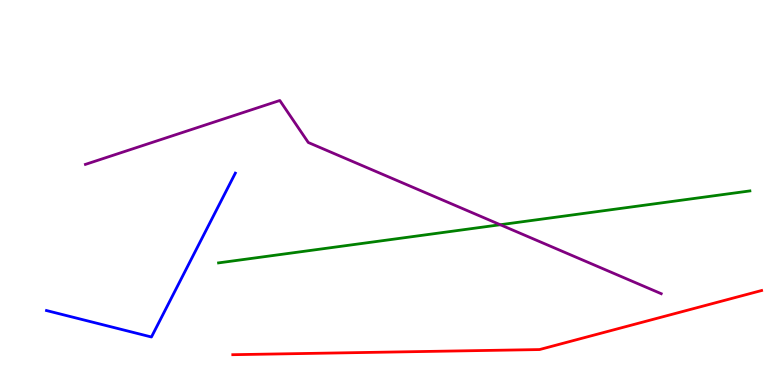[{'lines': ['blue', 'red'], 'intersections': []}, {'lines': ['green', 'red'], 'intersections': []}, {'lines': ['purple', 'red'], 'intersections': []}, {'lines': ['blue', 'green'], 'intersections': []}, {'lines': ['blue', 'purple'], 'intersections': []}, {'lines': ['green', 'purple'], 'intersections': [{'x': 6.46, 'y': 4.16}]}]